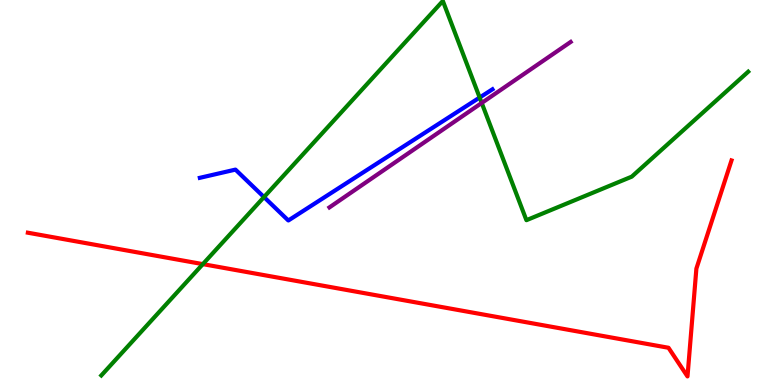[{'lines': ['blue', 'red'], 'intersections': []}, {'lines': ['green', 'red'], 'intersections': [{'x': 2.62, 'y': 3.14}]}, {'lines': ['purple', 'red'], 'intersections': []}, {'lines': ['blue', 'green'], 'intersections': [{'x': 3.41, 'y': 4.88}, {'x': 6.19, 'y': 7.47}]}, {'lines': ['blue', 'purple'], 'intersections': []}, {'lines': ['green', 'purple'], 'intersections': [{'x': 6.22, 'y': 7.33}]}]